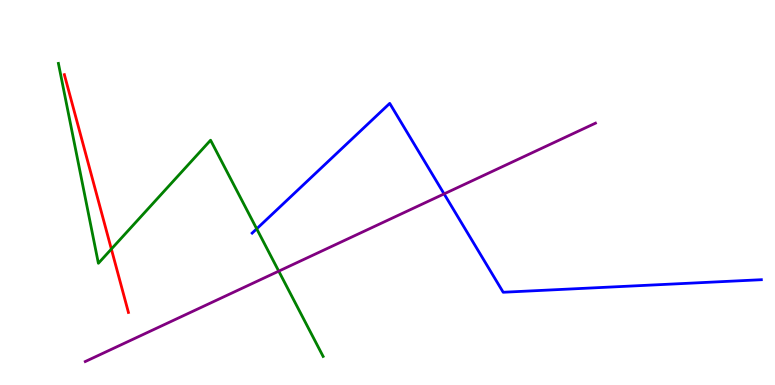[{'lines': ['blue', 'red'], 'intersections': []}, {'lines': ['green', 'red'], 'intersections': [{'x': 1.44, 'y': 3.53}]}, {'lines': ['purple', 'red'], 'intersections': []}, {'lines': ['blue', 'green'], 'intersections': [{'x': 3.31, 'y': 4.06}]}, {'lines': ['blue', 'purple'], 'intersections': [{'x': 5.73, 'y': 4.96}]}, {'lines': ['green', 'purple'], 'intersections': [{'x': 3.6, 'y': 2.96}]}]